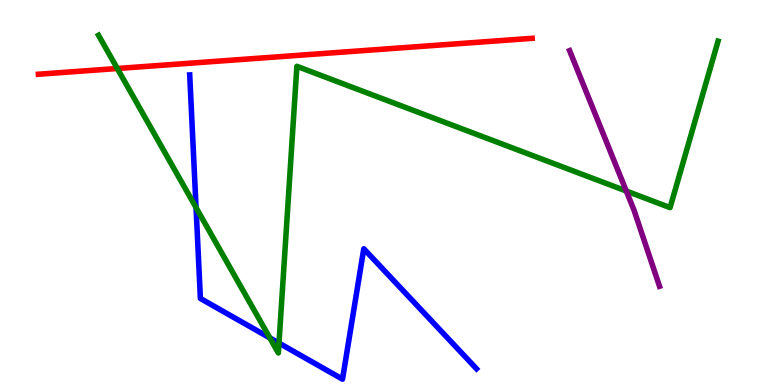[{'lines': ['blue', 'red'], 'intersections': []}, {'lines': ['green', 'red'], 'intersections': [{'x': 1.51, 'y': 8.22}]}, {'lines': ['purple', 'red'], 'intersections': []}, {'lines': ['blue', 'green'], 'intersections': [{'x': 2.53, 'y': 4.61}, {'x': 3.48, 'y': 1.22}, {'x': 3.6, 'y': 1.09}]}, {'lines': ['blue', 'purple'], 'intersections': []}, {'lines': ['green', 'purple'], 'intersections': [{'x': 8.08, 'y': 5.04}]}]